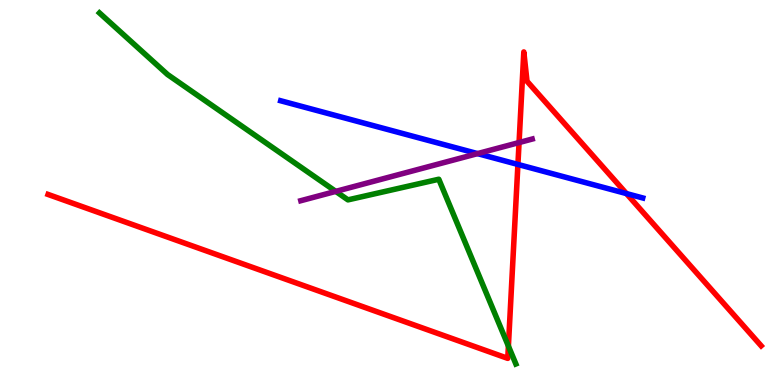[{'lines': ['blue', 'red'], 'intersections': [{'x': 6.68, 'y': 5.73}, {'x': 8.08, 'y': 4.97}]}, {'lines': ['green', 'red'], 'intersections': [{'x': 6.56, 'y': 1.01}]}, {'lines': ['purple', 'red'], 'intersections': [{'x': 6.7, 'y': 6.3}]}, {'lines': ['blue', 'green'], 'intersections': []}, {'lines': ['blue', 'purple'], 'intersections': [{'x': 6.16, 'y': 6.01}]}, {'lines': ['green', 'purple'], 'intersections': [{'x': 4.33, 'y': 5.03}]}]